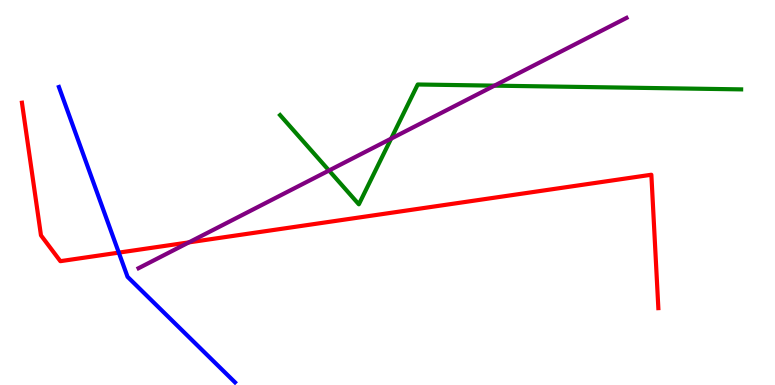[{'lines': ['blue', 'red'], 'intersections': [{'x': 1.53, 'y': 3.44}]}, {'lines': ['green', 'red'], 'intersections': []}, {'lines': ['purple', 'red'], 'intersections': [{'x': 2.44, 'y': 3.7}]}, {'lines': ['blue', 'green'], 'intersections': []}, {'lines': ['blue', 'purple'], 'intersections': []}, {'lines': ['green', 'purple'], 'intersections': [{'x': 4.25, 'y': 5.57}, {'x': 5.05, 'y': 6.4}, {'x': 6.38, 'y': 7.78}]}]